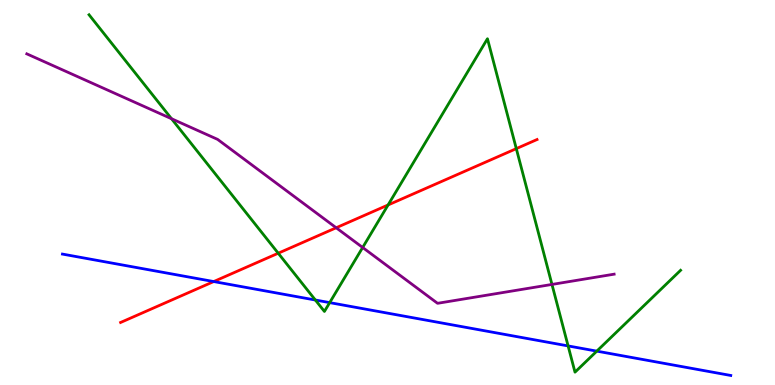[{'lines': ['blue', 'red'], 'intersections': [{'x': 2.76, 'y': 2.69}]}, {'lines': ['green', 'red'], 'intersections': [{'x': 3.59, 'y': 3.42}, {'x': 5.01, 'y': 4.68}, {'x': 6.66, 'y': 6.14}]}, {'lines': ['purple', 'red'], 'intersections': [{'x': 4.34, 'y': 4.08}]}, {'lines': ['blue', 'green'], 'intersections': [{'x': 4.07, 'y': 2.21}, {'x': 4.25, 'y': 2.14}, {'x': 7.33, 'y': 1.01}, {'x': 7.7, 'y': 0.88}]}, {'lines': ['blue', 'purple'], 'intersections': []}, {'lines': ['green', 'purple'], 'intersections': [{'x': 2.21, 'y': 6.92}, {'x': 4.68, 'y': 3.57}, {'x': 7.12, 'y': 2.61}]}]